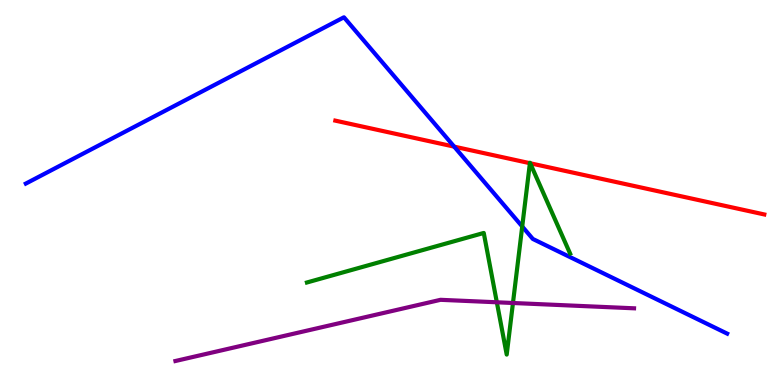[{'lines': ['blue', 'red'], 'intersections': [{'x': 5.86, 'y': 6.19}]}, {'lines': ['green', 'red'], 'intersections': [{'x': 6.84, 'y': 5.76}, {'x': 6.84, 'y': 5.76}]}, {'lines': ['purple', 'red'], 'intersections': []}, {'lines': ['blue', 'green'], 'intersections': [{'x': 6.74, 'y': 4.12}]}, {'lines': ['blue', 'purple'], 'intersections': []}, {'lines': ['green', 'purple'], 'intersections': [{'x': 6.41, 'y': 2.15}, {'x': 6.62, 'y': 2.13}]}]